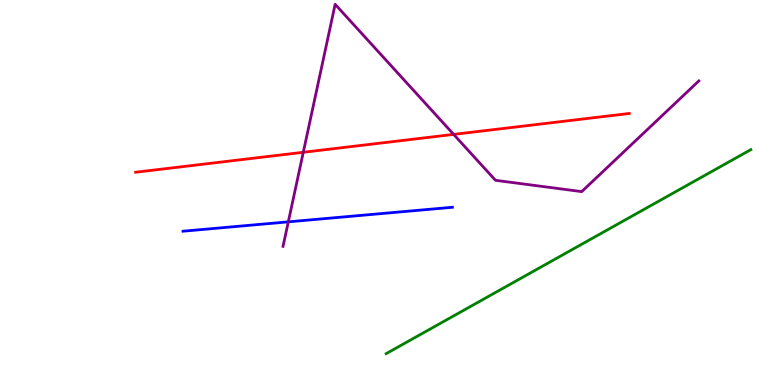[{'lines': ['blue', 'red'], 'intersections': []}, {'lines': ['green', 'red'], 'intersections': []}, {'lines': ['purple', 'red'], 'intersections': [{'x': 3.91, 'y': 6.04}, {'x': 5.85, 'y': 6.51}]}, {'lines': ['blue', 'green'], 'intersections': []}, {'lines': ['blue', 'purple'], 'intersections': [{'x': 3.72, 'y': 4.24}]}, {'lines': ['green', 'purple'], 'intersections': []}]